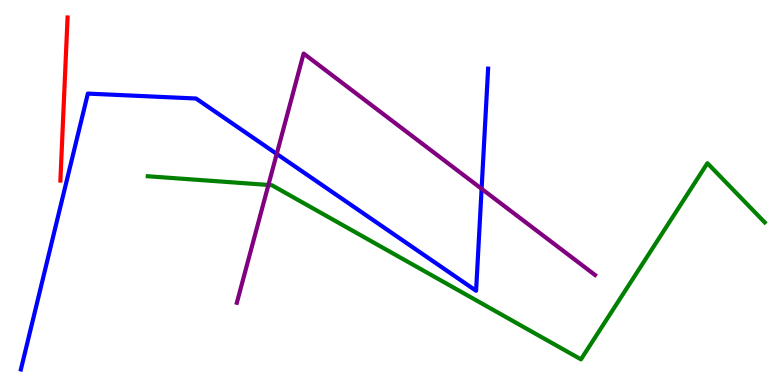[{'lines': ['blue', 'red'], 'intersections': []}, {'lines': ['green', 'red'], 'intersections': []}, {'lines': ['purple', 'red'], 'intersections': []}, {'lines': ['blue', 'green'], 'intersections': []}, {'lines': ['blue', 'purple'], 'intersections': [{'x': 3.57, 'y': 6.0}, {'x': 6.21, 'y': 5.1}]}, {'lines': ['green', 'purple'], 'intersections': [{'x': 3.46, 'y': 5.2}]}]